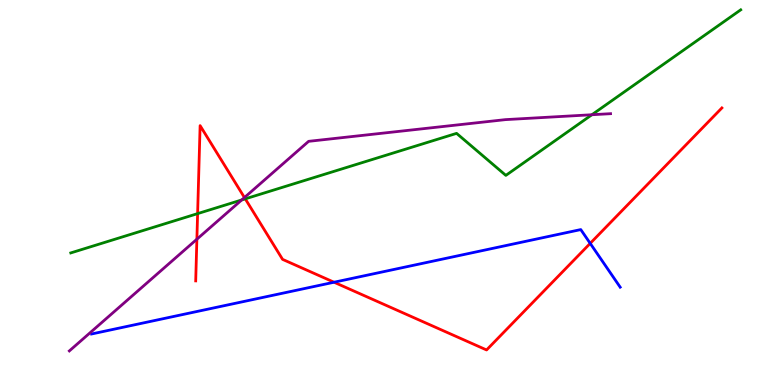[{'lines': ['blue', 'red'], 'intersections': [{'x': 4.31, 'y': 2.67}, {'x': 7.62, 'y': 3.68}]}, {'lines': ['green', 'red'], 'intersections': [{'x': 2.55, 'y': 4.45}, {'x': 3.16, 'y': 4.84}]}, {'lines': ['purple', 'red'], 'intersections': [{'x': 2.54, 'y': 3.79}, {'x': 3.15, 'y': 4.87}]}, {'lines': ['blue', 'green'], 'intersections': []}, {'lines': ['blue', 'purple'], 'intersections': []}, {'lines': ['green', 'purple'], 'intersections': [{'x': 3.12, 'y': 4.81}, {'x': 7.64, 'y': 7.02}]}]